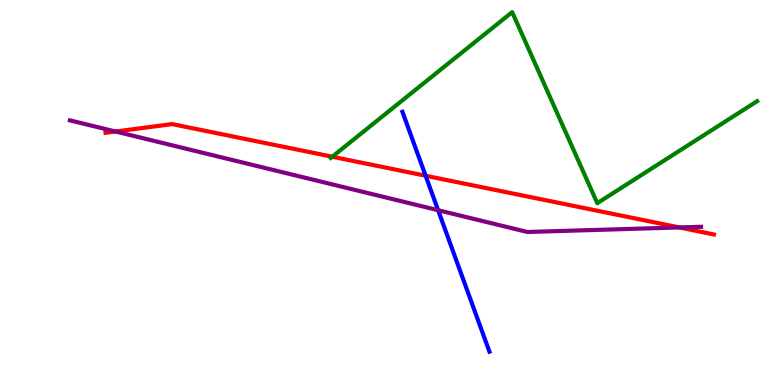[{'lines': ['blue', 'red'], 'intersections': [{'x': 5.49, 'y': 5.44}]}, {'lines': ['green', 'red'], 'intersections': [{'x': 4.29, 'y': 5.93}]}, {'lines': ['purple', 'red'], 'intersections': [{'x': 1.49, 'y': 6.58}, {'x': 8.77, 'y': 4.09}]}, {'lines': ['blue', 'green'], 'intersections': []}, {'lines': ['blue', 'purple'], 'intersections': [{'x': 5.65, 'y': 4.54}]}, {'lines': ['green', 'purple'], 'intersections': []}]